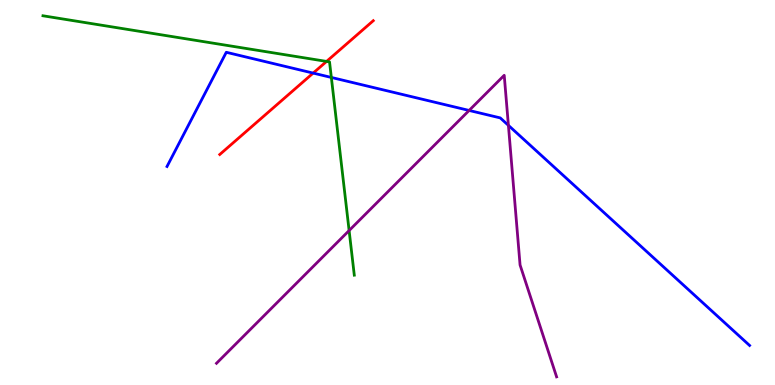[{'lines': ['blue', 'red'], 'intersections': [{'x': 4.04, 'y': 8.1}]}, {'lines': ['green', 'red'], 'intersections': [{'x': 4.21, 'y': 8.4}]}, {'lines': ['purple', 'red'], 'intersections': []}, {'lines': ['blue', 'green'], 'intersections': [{'x': 4.28, 'y': 7.99}]}, {'lines': ['blue', 'purple'], 'intersections': [{'x': 6.05, 'y': 7.13}, {'x': 6.56, 'y': 6.74}]}, {'lines': ['green', 'purple'], 'intersections': [{'x': 4.5, 'y': 4.01}]}]